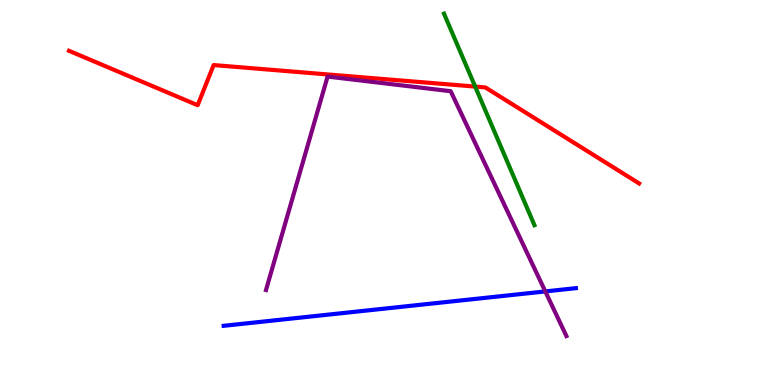[{'lines': ['blue', 'red'], 'intersections': []}, {'lines': ['green', 'red'], 'intersections': [{'x': 6.13, 'y': 7.75}]}, {'lines': ['purple', 'red'], 'intersections': []}, {'lines': ['blue', 'green'], 'intersections': []}, {'lines': ['blue', 'purple'], 'intersections': [{'x': 7.04, 'y': 2.43}]}, {'lines': ['green', 'purple'], 'intersections': []}]